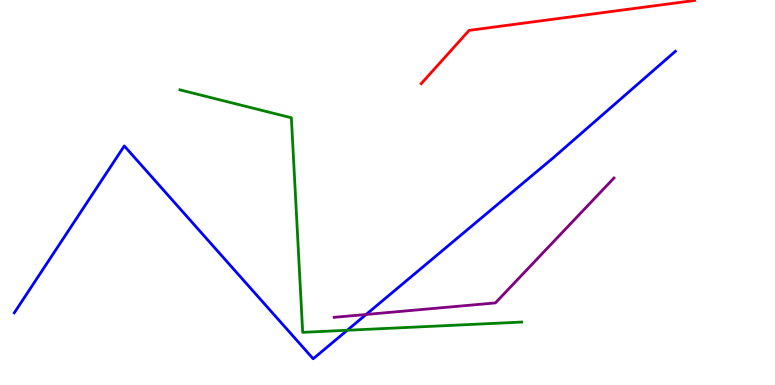[{'lines': ['blue', 'red'], 'intersections': []}, {'lines': ['green', 'red'], 'intersections': []}, {'lines': ['purple', 'red'], 'intersections': []}, {'lines': ['blue', 'green'], 'intersections': [{'x': 4.48, 'y': 1.42}]}, {'lines': ['blue', 'purple'], 'intersections': [{'x': 4.72, 'y': 1.83}]}, {'lines': ['green', 'purple'], 'intersections': []}]